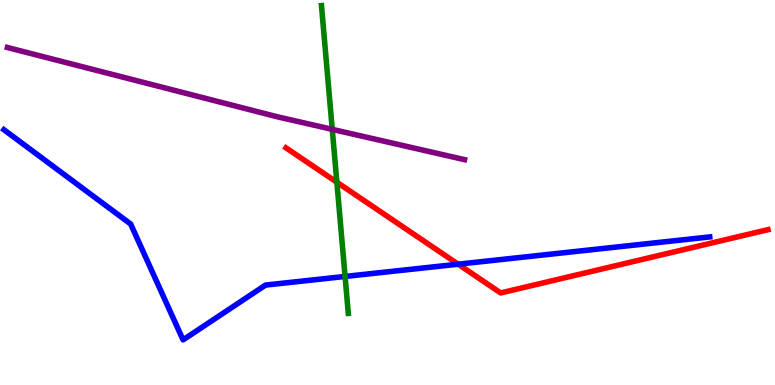[{'lines': ['blue', 'red'], 'intersections': [{'x': 5.91, 'y': 3.14}]}, {'lines': ['green', 'red'], 'intersections': [{'x': 4.35, 'y': 5.27}]}, {'lines': ['purple', 'red'], 'intersections': []}, {'lines': ['blue', 'green'], 'intersections': [{'x': 4.45, 'y': 2.82}]}, {'lines': ['blue', 'purple'], 'intersections': []}, {'lines': ['green', 'purple'], 'intersections': [{'x': 4.29, 'y': 6.64}]}]